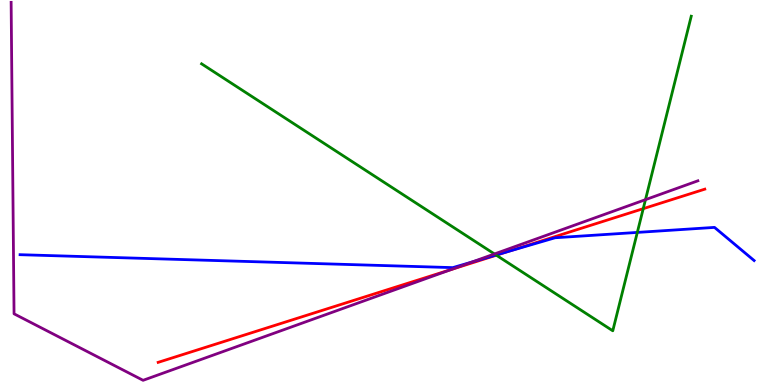[{'lines': ['blue', 'red'], 'intersections': [{'x': 6.56, 'y': 3.47}]}, {'lines': ['green', 'red'], 'intersections': [{'x': 6.4, 'y': 3.37}, {'x': 8.3, 'y': 4.58}]}, {'lines': ['purple', 'red'], 'intersections': [{'x': 5.82, 'y': 3.0}]}, {'lines': ['blue', 'green'], 'intersections': [{'x': 6.4, 'y': 3.38}, {'x': 8.22, 'y': 3.96}]}, {'lines': ['blue', 'purple'], 'intersections': [{'x': 6.09, 'y': 3.2}]}, {'lines': ['green', 'purple'], 'intersections': [{'x': 6.38, 'y': 3.4}, {'x': 8.33, 'y': 4.81}]}]